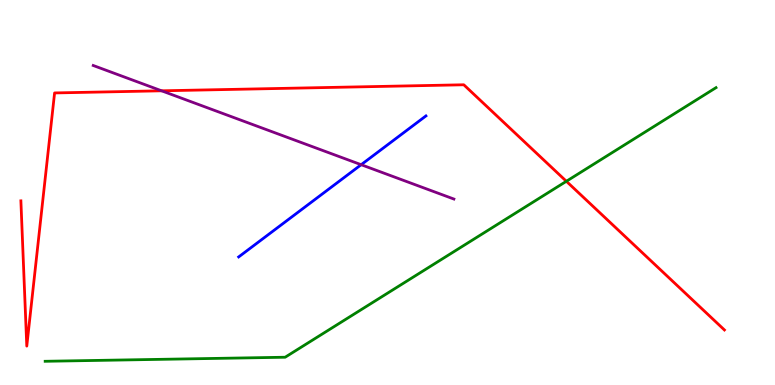[{'lines': ['blue', 'red'], 'intersections': []}, {'lines': ['green', 'red'], 'intersections': [{'x': 7.31, 'y': 5.29}]}, {'lines': ['purple', 'red'], 'intersections': [{'x': 2.09, 'y': 7.64}]}, {'lines': ['blue', 'green'], 'intersections': []}, {'lines': ['blue', 'purple'], 'intersections': [{'x': 4.66, 'y': 5.72}]}, {'lines': ['green', 'purple'], 'intersections': []}]